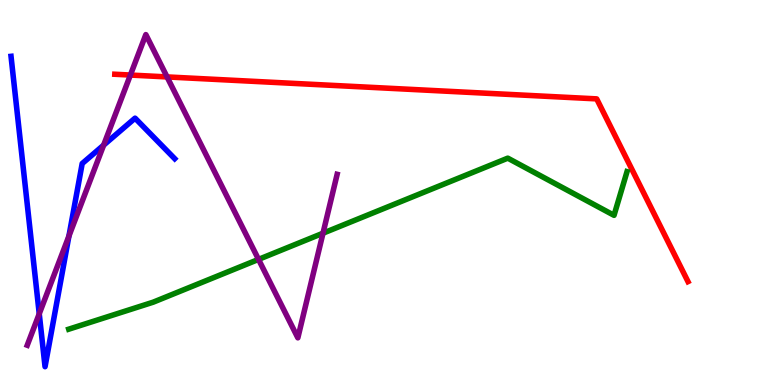[{'lines': ['blue', 'red'], 'intersections': []}, {'lines': ['green', 'red'], 'intersections': []}, {'lines': ['purple', 'red'], 'intersections': [{'x': 1.68, 'y': 8.05}, {'x': 2.16, 'y': 8.0}]}, {'lines': ['blue', 'green'], 'intersections': []}, {'lines': ['blue', 'purple'], 'intersections': [{'x': 0.506, 'y': 1.85}, {'x': 0.89, 'y': 3.87}, {'x': 1.34, 'y': 6.23}]}, {'lines': ['green', 'purple'], 'intersections': [{'x': 3.34, 'y': 3.26}, {'x': 4.17, 'y': 3.94}]}]